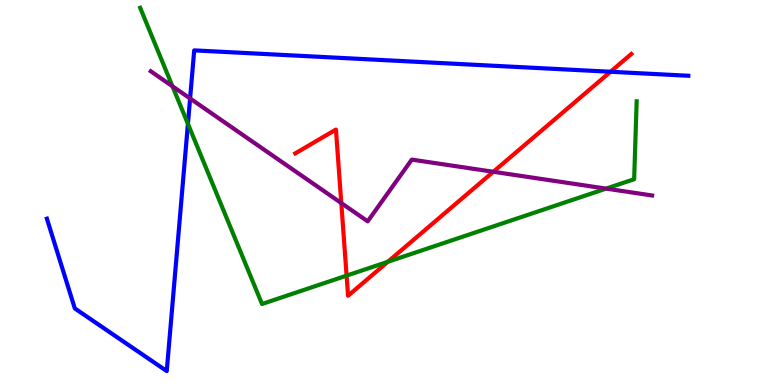[{'lines': ['blue', 'red'], 'intersections': [{'x': 7.88, 'y': 8.14}]}, {'lines': ['green', 'red'], 'intersections': [{'x': 4.47, 'y': 2.84}, {'x': 5.0, 'y': 3.2}]}, {'lines': ['purple', 'red'], 'intersections': [{'x': 4.4, 'y': 4.73}, {'x': 6.37, 'y': 5.54}]}, {'lines': ['blue', 'green'], 'intersections': [{'x': 2.42, 'y': 6.78}]}, {'lines': ['blue', 'purple'], 'intersections': [{'x': 2.45, 'y': 7.44}]}, {'lines': ['green', 'purple'], 'intersections': [{'x': 2.23, 'y': 7.76}, {'x': 7.82, 'y': 5.1}]}]